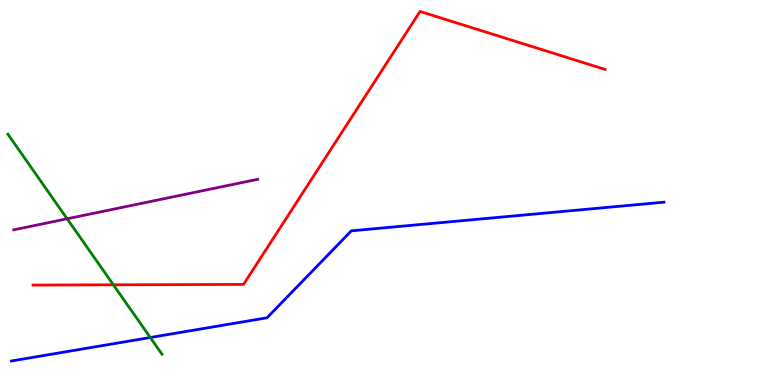[{'lines': ['blue', 'red'], 'intersections': []}, {'lines': ['green', 'red'], 'intersections': [{'x': 1.46, 'y': 2.6}]}, {'lines': ['purple', 'red'], 'intersections': []}, {'lines': ['blue', 'green'], 'intersections': [{'x': 1.94, 'y': 1.23}]}, {'lines': ['blue', 'purple'], 'intersections': []}, {'lines': ['green', 'purple'], 'intersections': [{'x': 0.866, 'y': 4.32}]}]